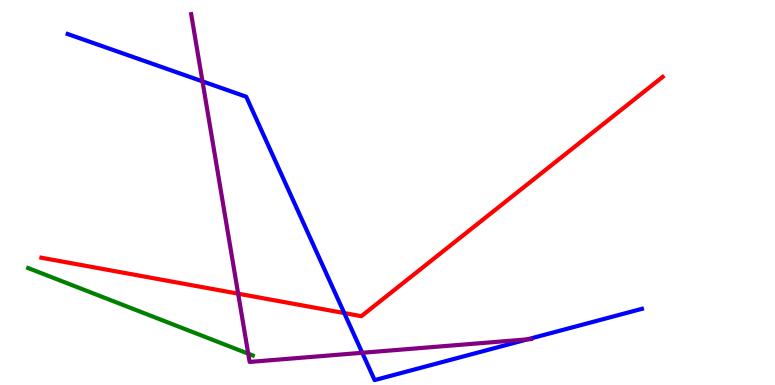[{'lines': ['blue', 'red'], 'intersections': [{'x': 4.44, 'y': 1.87}]}, {'lines': ['green', 'red'], 'intersections': []}, {'lines': ['purple', 'red'], 'intersections': [{'x': 3.07, 'y': 2.37}]}, {'lines': ['blue', 'green'], 'intersections': []}, {'lines': ['blue', 'purple'], 'intersections': [{'x': 2.61, 'y': 7.89}, {'x': 4.67, 'y': 0.837}, {'x': 6.81, 'y': 1.19}]}, {'lines': ['green', 'purple'], 'intersections': [{'x': 3.2, 'y': 0.813}]}]